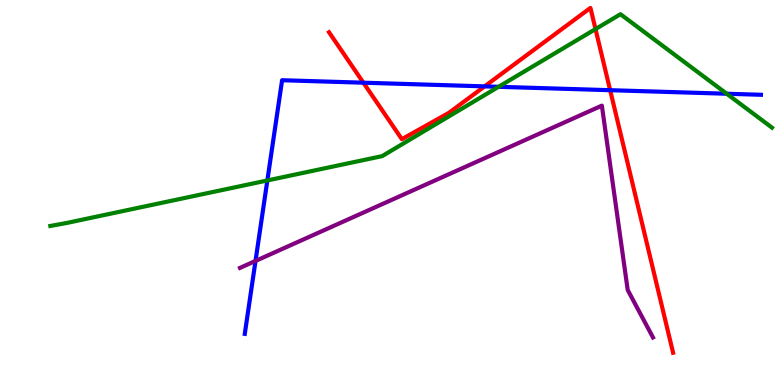[{'lines': ['blue', 'red'], 'intersections': [{'x': 4.69, 'y': 7.85}, {'x': 6.25, 'y': 7.76}, {'x': 7.87, 'y': 7.66}]}, {'lines': ['green', 'red'], 'intersections': [{'x': 7.68, 'y': 9.24}]}, {'lines': ['purple', 'red'], 'intersections': []}, {'lines': ['blue', 'green'], 'intersections': [{'x': 3.45, 'y': 5.31}, {'x': 6.43, 'y': 7.75}, {'x': 9.38, 'y': 7.57}]}, {'lines': ['blue', 'purple'], 'intersections': [{'x': 3.3, 'y': 3.22}]}, {'lines': ['green', 'purple'], 'intersections': []}]